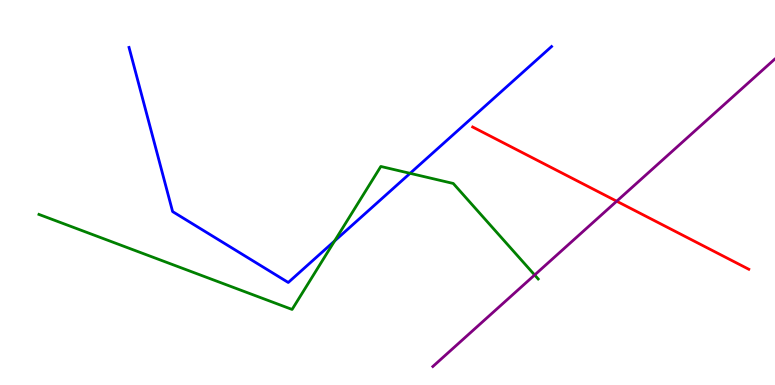[{'lines': ['blue', 'red'], 'intersections': []}, {'lines': ['green', 'red'], 'intersections': []}, {'lines': ['purple', 'red'], 'intersections': [{'x': 7.96, 'y': 4.77}]}, {'lines': ['blue', 'green'], 'intersections': [{'x': 4.32, 'y': 3.74}, {'x': 5.29, 'y': 5.5}]}, {'lines': ['blue', 'purple'], 'intersections': []}, {'lines': ['green', 'purple'], 'intersections': [{'x': 6.9, 'y': 2.86}]}]